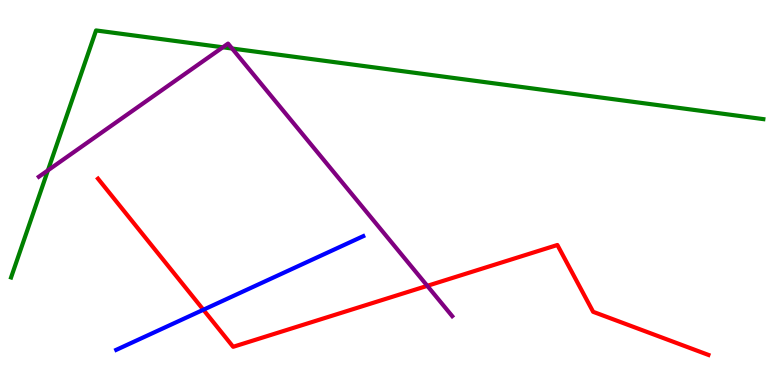[{'lines': ['blue', 'red'], 'intersections': [{'x': 2.62, 'y': 1.95}]}, {'lines': ['green', 'red'], 'intersections': []}, {'lines': ['purple', 'red'], 'intersections': [{'x': 5.51, 'y': 2.58}]}, {'lines': ['blue', 'green'], 'intersections': []}, {'lines': ['blue', 'purple'], 'intersections': []}, {'lines': ['green', 'purple'], 'intersections': [{'x': 0.618, 'y': 5.58}, {'x': 2.87, 'y': 8.77}, {'x': 2.99, 'y': 8.74}]}]